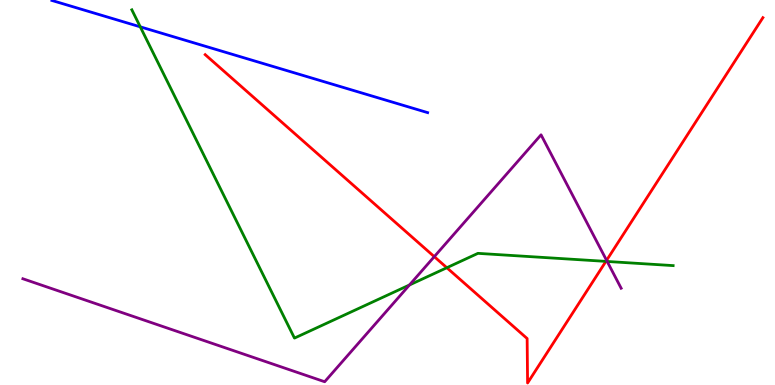[{'lines': ['blue', 'red'], 'intersections': []}, {'lines': ['green', 'red'], 'intersections': [{'x': 5.77, 'y': 3.05}, {'x': 7.82, 'y': 3.21}]}, {'lines': ['purple', 'red'], 'intersections': [{'x': 5.6, 'y': 3.33}, {'x': 7.83, 'y': 3.24}]}, {'lines': ['blue', 'green'], 'intersections': [{'x': 1.81, 'y': 9.3}]}, {'lines': ['blue', 'purple'], 'intersections': []}, {'lines': ['green', 'purple'], 'intersections': [{'x': 5.28, 'y': 2.6}, {'x': 7.83, 'y': 3.21}]}]